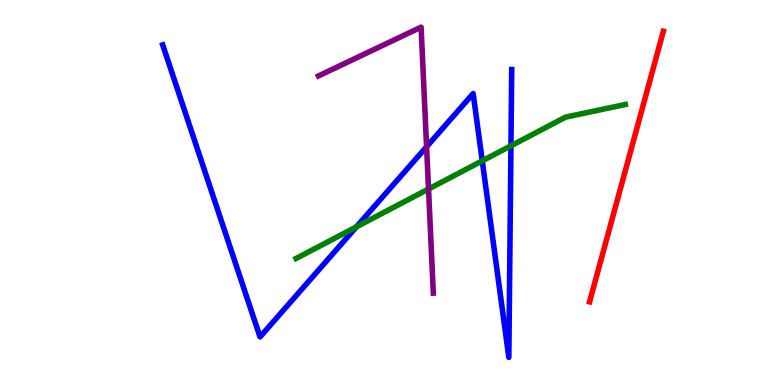[{'lines': ['blue', 'red'], 'intersections': []}, {'lines': ['green', 'red'], 'intersections': []}, {'lines': ['purple', 'red'], 'intersections': []}, {'lines': ['blue', 'green'], 'intersections': [{'x': 4.6, 'y': 4.11}, {'x': 6.22, 'y': 5.82}, {'x': 6.59, 'y': 6.21}]}, {'lines': ['blue', 'purple'], 'intersections': [{'x': 5.5, 'y': 6.19}]}, {'lines': ['green', 'purple'], 'intersections': [{'x': 5.53, 'y': 5.09}]}]